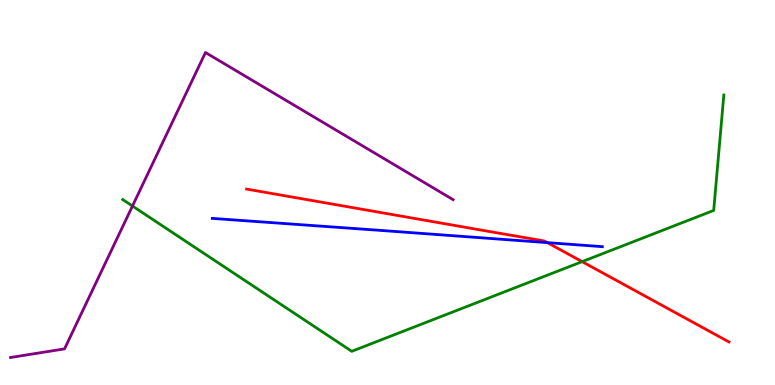[{'lines': ['blue', 'red'], 'intersections': [{'x': 7.06, 'y': 3.7}]}, {'lines': ['green', 'red'], 'intersections': [{'x': 7.51, 'y': 3.2}]}, {'lines': ['purple', 'red'], 'intersections': []}, {'lines': ['blue', 'green'], 'intersections': []}, {'lines': ['blue', 'purple'], 'intersections': []}, {'lines': ['green', 'purple'], 'intersections': [{'x': 1.71, 'y': 4.65}]}]